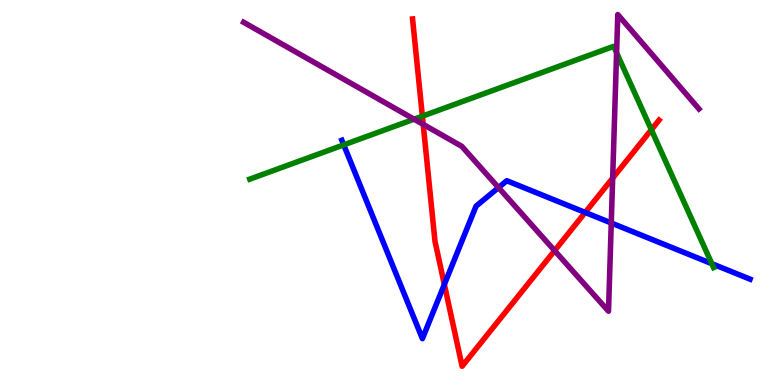[{'lines': ['blue', 'red'], 'intersections': [{'x': 5.73, 'y': 2.61}, {'x': 7.55, 'y': 4.48}]}, {'lines': ['green', 'red'], 'intersections': [{'x': 5.45, 'y': 6.98}, {'x': 8.4, 'y': 6.63}]}, {'lines': ['purple', 'red'], 'intersections': [{'x': 5.46, 'y': 6.77}, {'x': 7.16, 'y': 3.49}, {'x': 7.91, 'y': 5.37}]}, {'lines': ['blue', 'green'], 'intersections': [{'x': 4.44, 'y': 6.24}, {'x': 9.19, 'y': 3.15}]}, {'lines': ['blue', 'purple'], 'intersections': [{'x': 6.43, 'y': 5.13}, {'x': 7.89, 'y': 4.21}]}, {'lines': ['green', 'purple'], 'intersections': [{'x': 5.34, 'y': 6.9}, {'x': 7.96, 'y': 8.63}]}]